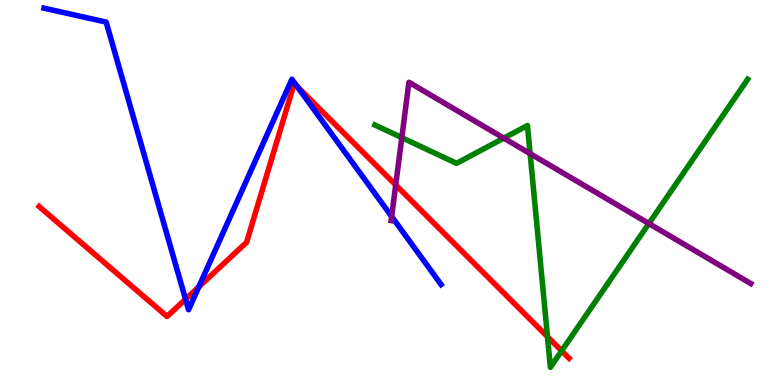[{'lines': ['blue', 'red'], 'intersections': [{'x': 2.39, 'y': 2.23}, {'x': 2.57, 'y': 2.55}, {'x': 3.83, 'y': 7.76}]}, {'lines': ['green', 'red'], 'intersections': [{'x': 7.06, 'y': 1.26}, {'x': 7.25, 'y': 0.887}]}, {'lines': ['purple', 'red'], 'intersections': [{'x': 5.11, 'y': 5.2}]}, {'lines': ['blue', 'green'], 'intersections': []}, {'lines': ['blue', 'purple'], 'intersections': [{'x': 5.05, 'y': 4.38}]}, {'lines': ['green', 'purple'], 'intersections': [{'x': 5.18, 'y': 6.43}, {'x': 6.5, 'y': 6.41}, {'x': 6.84, 'y': 6.01}, {'x': 8.37, 'y': 4.19}]}]